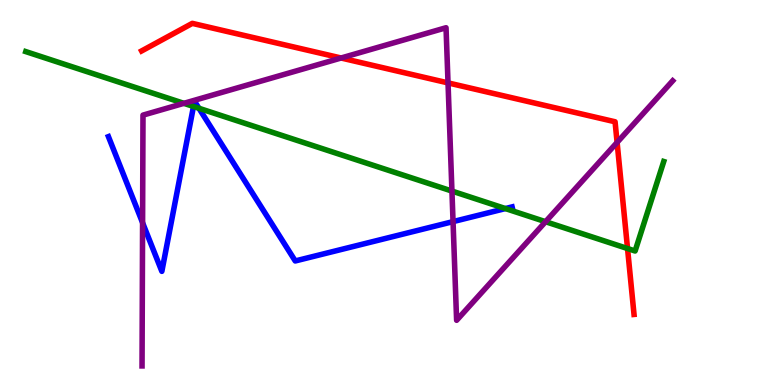[{'lines': ['blue', 'red'], 'intersections': []}, {'lines': ['green', 'red'], 'intersections': [{'x': 8.1, 'y': 3.54}]}, {'lines': ['purple', 'red'], 'intersections': [{'x': 4.4, 'y': 8.49}, {'x': 5.78, 'y': 7.85}, {'x': 7.96, 'y': 6.3}]}, {'lines': ['blue', 'green'], 'intersections': [{'x': 2.5, 'y': 7.23}, {'x': 2.57, 'y': 7.19}, {'x': 6.52, 'y': 4.58}]}, {'lines': ['blue', 'purple'], 'intersections': [{'x': 1.84, 'y': 4.21}, {'x': 5.85, 'y': 4.24}]}, {'lines': ['green', 'purple'], 'intersections': [{'x': 2.37, 'y': 7.32}, {'x': 5.83, 'y': 5.04}, {'x': 7.04, 'y': 4.24}]}]